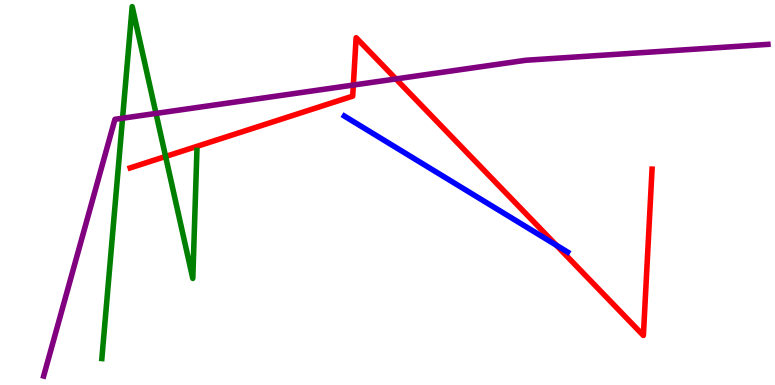[{'lines': ['blue', 'red'], 'intersections': [{'x': 7.18, 'y': 3.63}]}, {'lines': ['green', 'red'], 'intersections': [{'x': 2.14, 'y': 5.94}]}, {'lines': ['purple', 'red'], 'intersections': [{'x': 4.56, 'y': 7.79}, {'x': 5.11, 'y': 7.95}]}, {'lines': ['blue', 'green'], 'intersections': []}, {'lines': ['blue', 'purple'], 'intersections': []}, {'lines': ['green', 'purple'], 'intersections': [{'x': 1.58, 'y': 6.93}, {'x': 2.01, 'y': 7.05}]}]